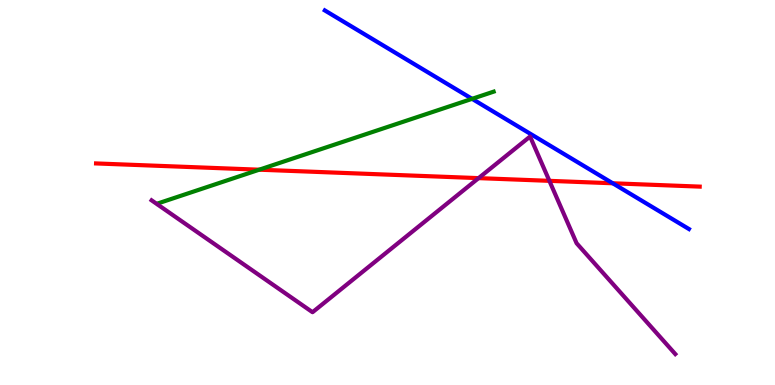[{'lines': ['blue', 'red'], 'intersections': [{'x': 7.91, 'y': 5.24}]}, {'lines': ['green', 'red'], 'intersections': [{'x': 3.34, 'y': 5.59}]}, {'lines': ['purple', 'red'], 'intersections': [{'x': 6.18, 'y': 5.37}, {'x': 7.09, 'y': 5.3}]}, {'lines': ['blue', 'green'], 'intersections': [{'x': 6.09, 'y': 7.43}]}, {'lines': ['blue', 'purple'], 'intersections': []}, {'lines': ['green', 'purple'], 'intersections': []}]